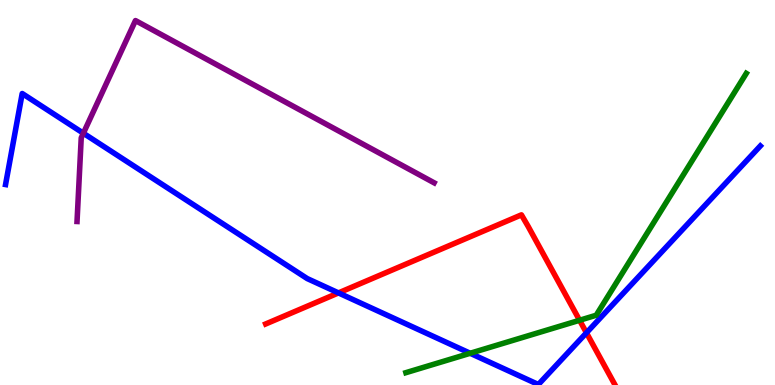[{'lines': ['blue', 'red'], 'intersections': [{'x': 4.37, 'y': 2.39}, {'x': 7.57, 'y': 1.36}]}, {'lines': ['green', 'red'], 'intersections': [{'x': 7.48, 'y': 1.68}]}, {'lines': ['purple', 'red'], 'intersections': []}, {'lines': ['blue', 'green'], 'intersections': [{'x': 6.07, 'y': 0.824}]}, {'lines': ['blue', 'purple'], 'intersections': [{'x': 1.08, 'y': 6.54}]}, {'lines': ['green', 'purple'], 'intersections': []}]